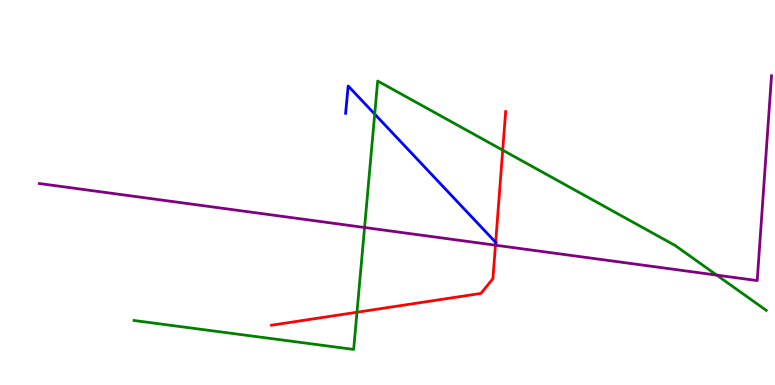[{'lines': ['blue', 'red'], 'intersections': [{'x': 6.4, 'y': 3.71}]}, {'lines': ['green', 'red'], 'intersections': [{'x': 4.61, 'y': 1.89}, {'x': 6.49, 'y': 6.1}]}, {'lines': ['purple', 'red'], 'intersections': [{'x': 6.39, 'y': 3.63}]}, {'lines': ['blue', 'green'], 'intersections': [{'x': 4.83, 'y': 7.04}]}, {'lines': ['blue', 'purple'], 'intersections': []}, {'lines': ['green', 'purple'], 'intersections': [{'x': 4.7, 'y': 4.09}, {'x': 9.25, 'y': 2.85}]}]